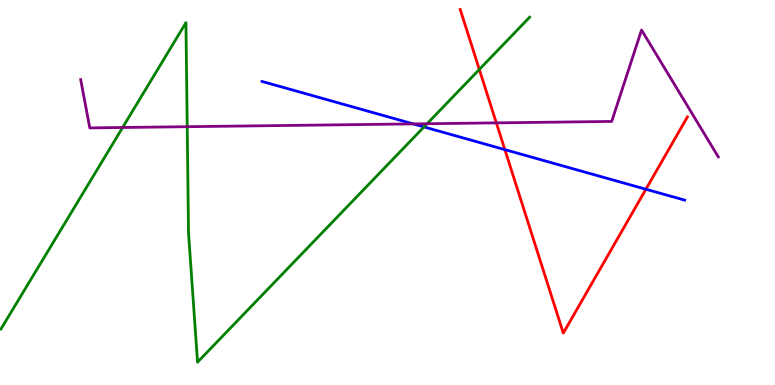[{'lines': ['blue', 'red'], 'intersections': [{'x': 6.51, 'y': 6.11}, {'x': 8.33, 'y': 5.08}]}, {'lines': ['green', 'red'], 'intersections': [{'x': 6.18, 'y': 8.2}]}, {'lines': ['purple', 'red'], 'intersections': [{'x': 6.4, 'y': 6.81}]}, {'lines': ['blue', 'green'], 'intersections': [{'x': 5.47, 'y': 6.7}]}, {'lines': ['blue', 'purple'], 'intersections': [{'x': 5.33, 'y': 6.78}]}, {'lines': ['green', 'purple'], 'intersections': [{'x': 1.58, 'y': 6.69}, {'x': 2.42, 'y': 6.71}, {'x': 5.51, 'y': 6.79}]}]